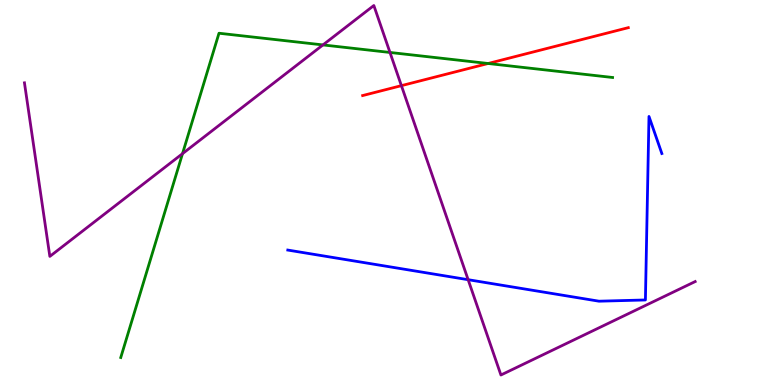[{'lines': ['blue', 'red'], 'intersections': []}, {'lines': ['green', 'red'], 'intersections': [{'x': 6.3, 'y': 8.35}]}, {'lines': ['purple', 'red'], 'intersections': [{'x': 5.18, 'y': 7.78}]}, {'lines': ['blue', 'green'], 'intersections': []}, {'lines': ['blue', 'purple'], 'intersections': [{'x': 6.04, 'y': 2.74}]}, {'lines': ['green', 'purple'], 'intersections': [{'x': 2.35, 'y': 6.01}, {'x': 4.17, 'y': 8.83}, {'x': 5.03, 'y': 8.64}]}]